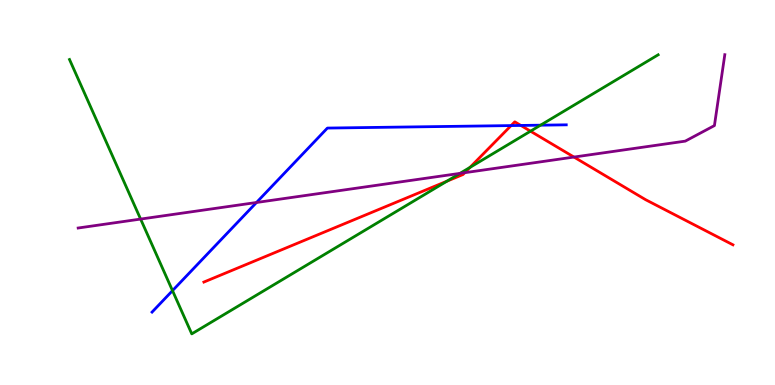[{'lines': ['blue', 'red'], 'intersections': [{'x': 6.59, 'y': 6.74}, {'x': 6.72, 'y': 6.74}]}, {'lines': ['green', 'red'], 'intersections': [{'x': 5.77, 'y': 5.29}, {'x': 6.06, 'y': 5.65}, {'x': 6.85, 'y': 6.59}]}, {'lines': ['purple', 'red'], 'intersections': [{'x': 6.0, 'y': 5.51}, {'x': 7.41, 'y': 5.92}]}, {'lines': ['blue', 'green'], 'intersections': [{'x': 2.23, 'y': 2.45}, {'x': 6.97, 'y': 6.75}]}, {'lines': ['blue', 'purple'], 'intersections': [{'x': 3.31, 'y': 4.74}]}, {'lines': ['green', 'purple'], 'intersections': [{'x': 1.81, 'y': 4.31}, {'x': 5.94, 'y': 5.5}]}]